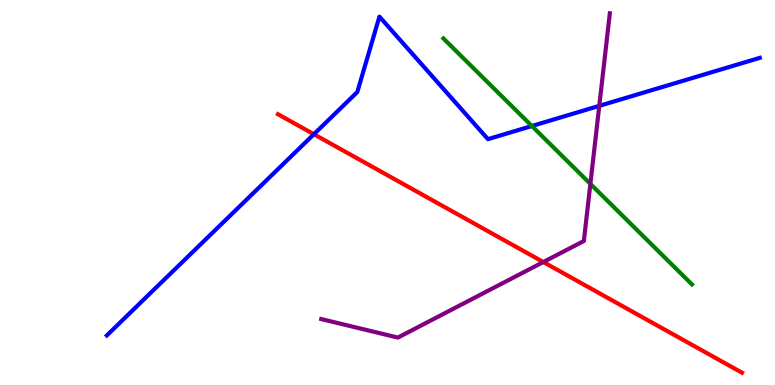[{'lines': ['blue', 'red'], 'intersections': [{'x': 4.05, 'y': 6.51}]}, {'lines': ['green', 'red'], 'intersections': []}, {'lines': ['purple', 'red'], 'intersections': [{'x': 7.01, 'y': 3.19}]}, {'lines': ['blue', 'green'], 'intersections': [{'x': 6.86, 'y': 6.73}]}, {'lines': ['blue', 'purple'], 'intersections': [{'x': 7.73, 'y': 7.25}]}, {'lines': ['green', 'purple'], 'intersections': [{'x': 7.62, 'y': 5.22}]}]